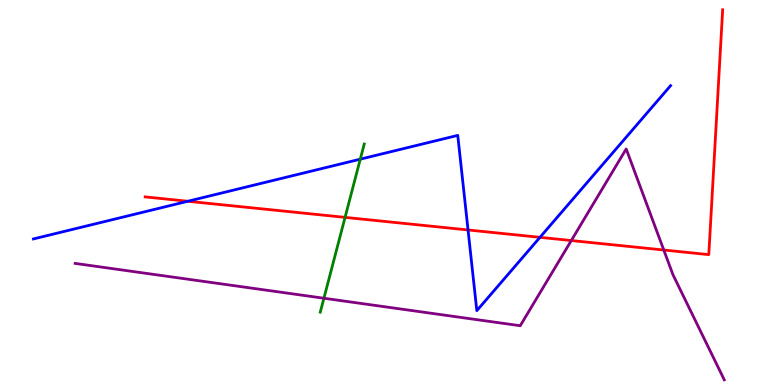[{'lines': ['blue', 'red'], 'intersections': [{'x': 2.42, 'y': 4.77}, {'x': 6.04, 'y': 4.03}, {'x': 6.97, 'y': 3.84}]}, {'lines': ['green', 'red'], 'intersections': [{'x': 4.45, 'y': 4.35}]}, {'lines': ['purple', 'red'], 'intersections': [{'x': 7.37, 'y': 3.75}, {'x': 8.56, 'y': 3.51}]}, {'lines': ['blue', 'green'], 'intersections': [{'x': 4.65, 'y': 5.87}]}, {'lines': ['blue', 'purple'], 'intersections': []}, {'lines': ['green', 'purple'], 'intersections': [{'x': 4.18, 'y': 2.25}]}]